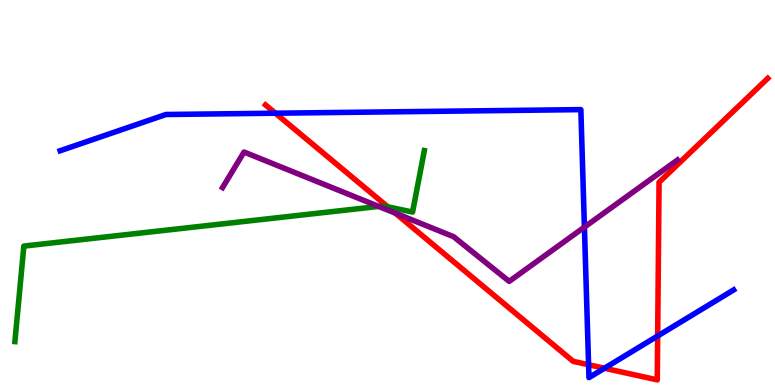[{'lines': ['blue', 'red'], 'intersections': [{'x': 3.55, 'y': 7.06}, {'x': 7.59, 'y': 0.526}, {'x': 7.8, 'y': 0.435}, {'x': 8.49, 'y': 1.27}]}, {'lines': ['green', 'red'], 'intersections': [{'x': 5.0, 'y': 4.63}]}, {'lines': ['purple', 'red'], 'intersections': [{'x': 5.1, 'y': 4.46}]}, {'lines': ['blue', 'green'], 'intersections': []}, {'lines': ['blue', 'purple'], 'intersections': [{'x': 7.54, 'y': 4.1}]}, {'lines': ['green', 'purple'], 'intersections': [{'x': 4.89, 'y': 4.64}]}]